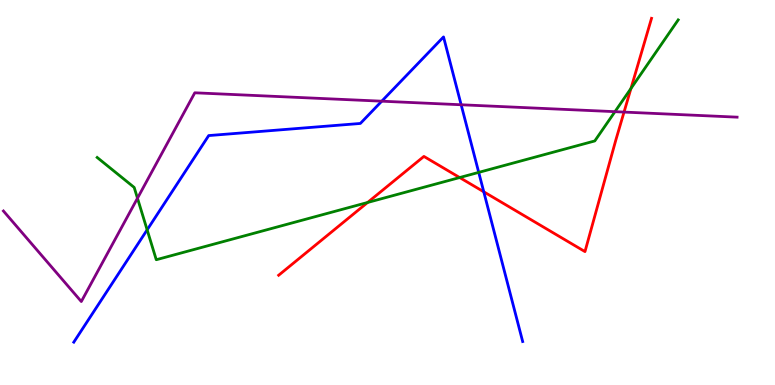[{'lines': ['blue', 'red'], 'intersections': [{'x': 6.24, 'y': 5.02}]}, {'lines': ['green', 'red'], 'intersections': [{'x': 4.74, 'y': 4.74}, {'x': 5.93, 'y': 5.39}, {'x': 8.14, 'y': 7.7}]}, {'lines': ['purple', 'red'], 'intersections': [{'x': 8.05, 'y': 7.09}]}, {'lines': ['blue', 'green'], 'intersections': [{'x': 1.9, 'y': 4.03}, {'x': 6.18, 'y': 5.52}]}, {'lines': ['blue', 'purple'], 'intersections': [{'x': 4.93, 'y': 7.37}, {'x': 5.95, 'y': 7.28}]}, {'lines': ['green', 'purple'], 'intersections': [{'x': 1.77, 'y': 4.85}, {'x': 7.93, 'y': 7.1}]}]